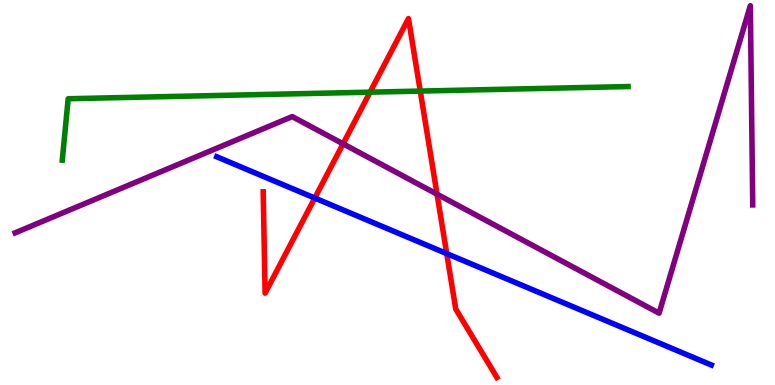[{'lines': ['blue', 'red'], 'intersections': [{'x': 4.06, 'y': 4.86}, {'x': 5.76, 'y': 3.41}]}, {'lines': ['green', 'red'], 'intersections': [{'x': 4.77, 'y': 7.61}, {'x': 5.42, 'y': 7.63}]}, {'lines': ['purple', 'red'], 'intersections': [{'x': 4.43, 'y': 6.26}, {'x': 5.64, 'y': 4.96}]}, {'lines': ['blue', 'green'], 'intersections': []}, {'lines': ['blue', 'purple'], 'intersections': []}, {'lines': ['green', 'purple'], 'intersections': []}]